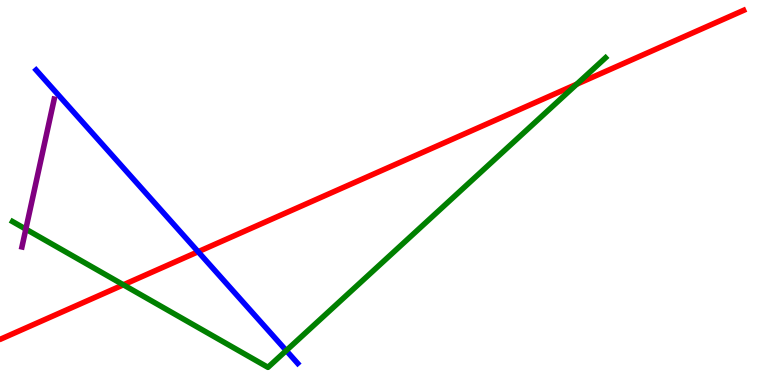[{'lines': ['blue', 'red'], 'intersections': [{'x': 2.56, 'y': 3.46}]}, {'lines': ['green', 'red'], 'intersections': [{'x': 1.59, 'y': 2.6}, {'x': 7.44, 'y': 7.81}]}, {'lines': ['purple', 'red'], 'intersections': []}, {'lines': ['blue', 'green'], 'intersections': [{'x': 3.69, 'y': 0.895}]}, {'lines': ['blue', 'purple'], 'intersections': []}, {'lines': ['green', 'purple'], 'intersections': [{'x': 0.333, 'y': 4.05}]}]